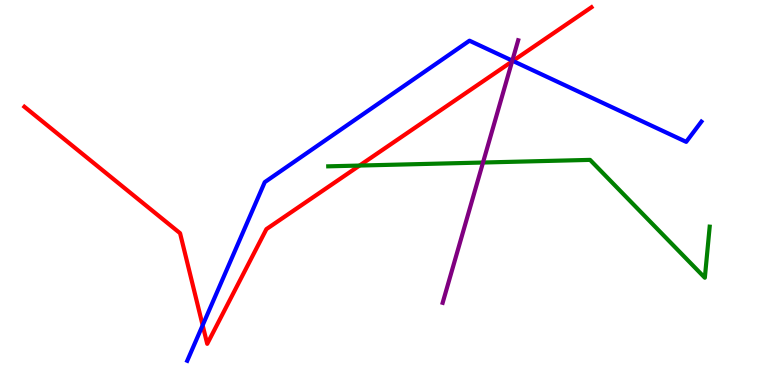[{'lines': ['blue', 'red'], 'intersections': [{'x': 2.61, 'y': 1.55}, {'x': 6.62, 'y': 8.42}]}, {'lines': ['green', 'red'], 'intersections': [{'x': 4.64, 'y': 5.7}]}, {'lines': ['purple', 'red'], 'intersections': [{'x': 6.61, 'y': 8.4}]}, {'lines': ['blue', 'green'], 'intersections': []}, {'lines': ['blue', 'purple'], 'intersections': [{'x': 6.61, 'y': 8.42}]}, {'lines': ['green', 'purple'], 'intersections': [{'x': 6.23, 'y': 5.78}]}]